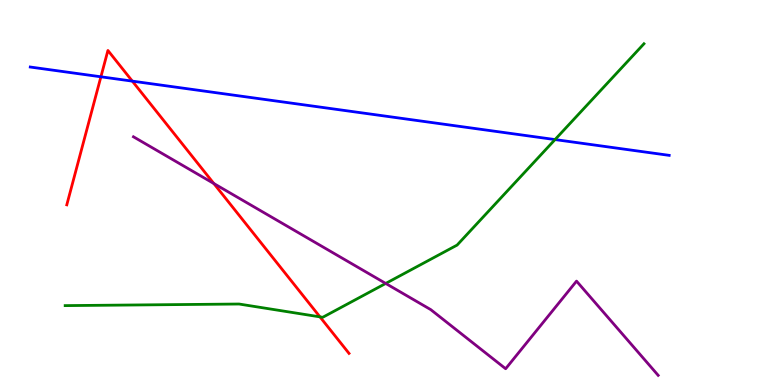[{'lines': ['blue', 'red'], 'intersections': [{'x': 1.3, 'y': 8.01}, {'x': 1.71, 'y': 7.89}]}, {'lines': ['green', 'red'], 'intersections': [{'x': 4.13, 'y': 1.77}]}, {'lines': ['purple', 'red'], 'intersections': [{'x': 2.76, 'y': 5.23}]}, {'lines': ['blue', 'green'], 'intersections': [{'x': 7.16, 'y': 6.37}]}, {'lines': ['blue', 'purple'], 'intersections': []}, {'lines': ['green', 'purple'], 'intersections': [{'x': 4.98, 'y': 2.64}]}]